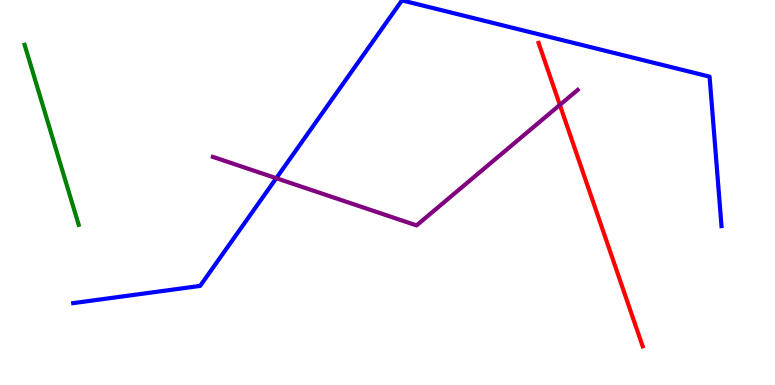[{'lines': ['blue', 'red'], 'intersections': []}, {'lines': ['green', 'red'], 'intersections': []}, {'lines': ['purple', 'red'], 'intersections': [{'x': 7.22, 'y': 7.27}]}, {'lines': ['blue', 'green'], 'intersections': []}, {'lines': ['blue', 'purple'], 'intersections': [{'x': 3.56, 'y': 5.37}]}, {'lines': ['green', 'purple'], 'intersections': []}]